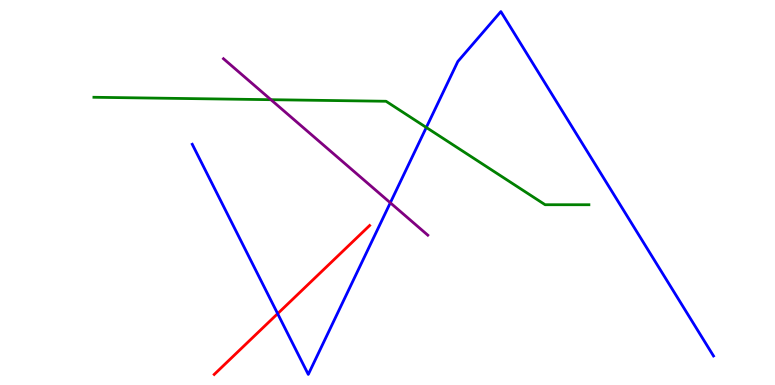[{'lines': ['blue', 'red'], 'intersections': [{'x': 3.58, 'y': 1.85}]}, {'lines': ['green', 'red'], 'intersections': []}, {'lines': ['purple', 'red'], 'intersections': []}, {'lines': ['blue', 'green'], 'intersections': [{'x': 5.5, 'y': 6.69}]}, {'lines': ['blue', 'purple'], 'intersections': [{'x': 5.04, 'y': 4.73}]}, {'lines': ['green', 'purple'], 'intersections': [{'x': 3.5, 'y': 7.41}]}]